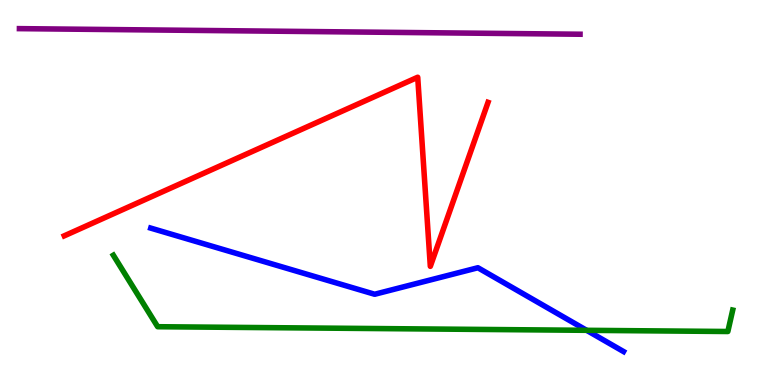[{'lines': ['blue', 'red'], 'intersections': []}, {'lines': ['green', 'red'], 'intersections': []}, {'lines': ['purple', 'red'], 'intersections': []}, {'lines': ['blue', 'green'], 'intersections': [{'x': 7.57, 'y': 1.42}]}, {'lines': ['blue', 'purple'], 'intersections': []}, {'lines': ['green', 'purple'], 'intersections': []}]